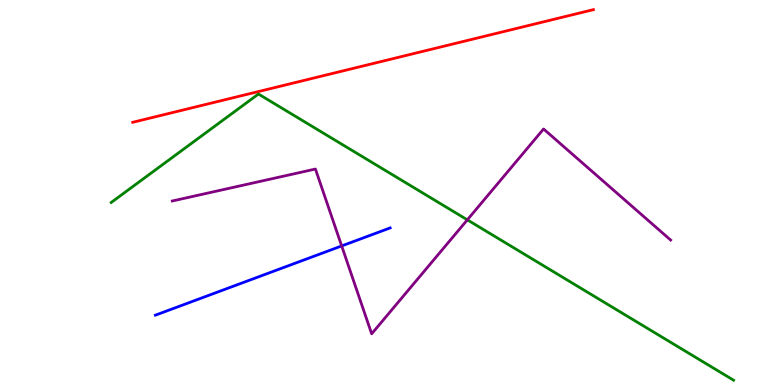[{'lines': ['blue', 'red'], 'intersections': []}, {'lines': ['green', 'red'], 'intersections': []}, {'lines': ['purple', 'red'], 'intersections': []}, {'lines': ['blue', 'green'], 'intersections': []}, {'lines': ['blue', 'purple'], 'intersections': [{'x': 4.41, 'y': 3.61}]}, {'lines': ['green', 'purple'], 'intersections': [{'x': 6.03, 'y': 4.29}]}]